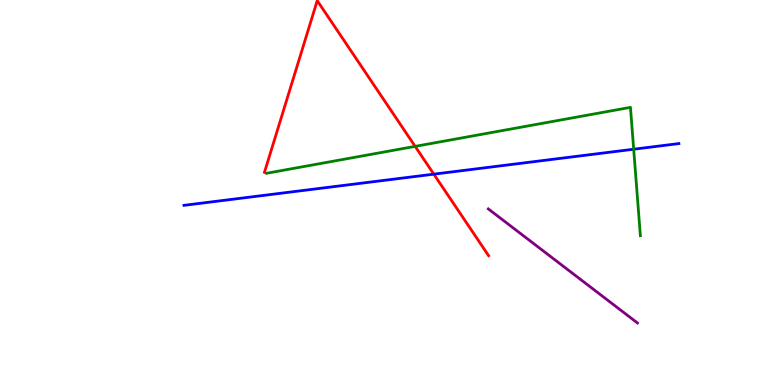[{'lines': ['blue', 'red'], 'intersections': [{'x': 5.6, 'y': 5.48}]}, {'lines': ['green', 'red'], 'intersections': [{'x': 5.36, 'y': 6.2}]}, {'lines': ['purple', 'red'], 'intersections': []}, {'lines': ['blue', 'green'], 'intersections': [{'x': 8.18, 'y': 6.12}]}, {'lines': ['blue', 'purple'], 'intersections': []}, {'lines': ['green', 'purple'], 'intersections': []}]